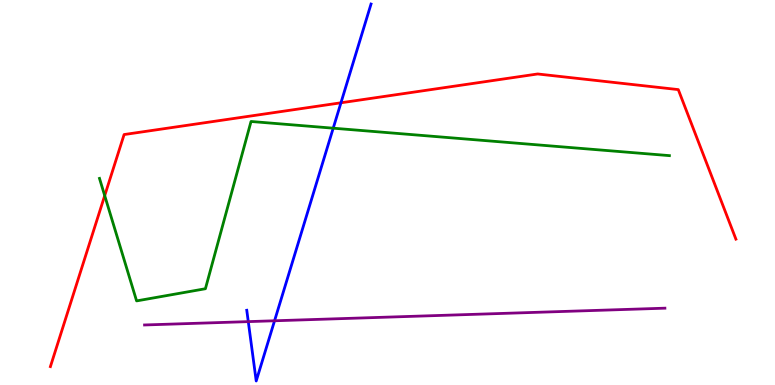[{'lines': ['blue', 'red'], 'intersections': [{'x': 4.4, 'y': 7.33}]}, {'lines': ['green', 'red'], 'intersections': [{'x': 1.35, 'y': 4.92}]}, {'lines': ['purple', 'red'], 'intersections': []}, {'lines': ['blue', 'green'], 'intersections': [{'x': 4.3, 'y': 6.67}]}, {'lines': ['blue', 'purple'], 'intersections': [{'x': 3.2, 'y': 1.65}, {'x': 3.54, 'y': 1.67}]}, {'lines': ['green', 'purple'], 'intersections': []}]